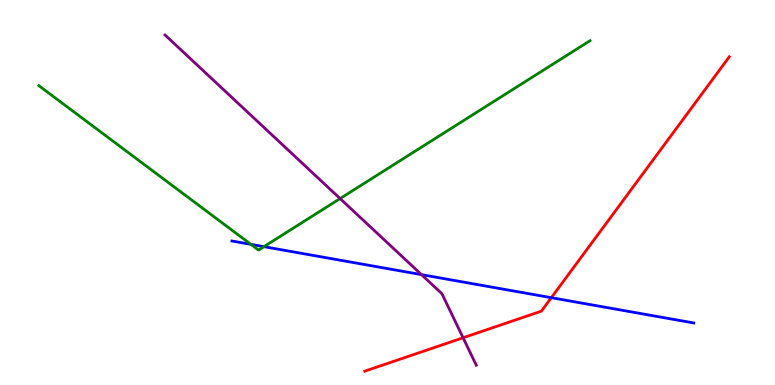[{'lines': ['blue', 'red'], 'intersections': [{'x': 7.11, 'y': 2.27}]}, {'lines': ['green', 'red'], 'intersections': []}, {'lines': ['purple', 'red'], 'intersections': [{'x': 5.98, 'y': 1.23}]}, {'lines': ['blue', 'green'], 'intersections': [{'x': 3.24, 'y': 3.65}, {'x': 3.41, 'y': 3.59}]}, {'lines': ['blue', 'purple'], 'intersections': [{'x': 5.44, 'y': 2.87}]}, {'lines': ['green', 'purple'], 'intersections': [{'x': 4.39, 'y': 4.84}]}]